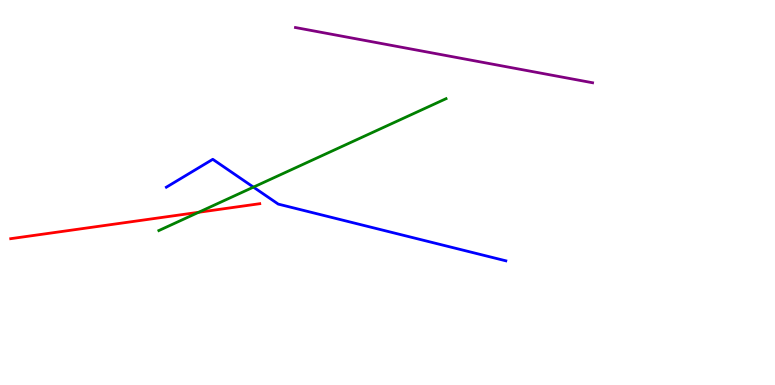[{'lines': ['blue', 'red'], 'intersections': []}, {'lines': ['green', 'red'], 'intersections': [{'x': 2.56, 'y': 4.49}]}, {'lines': ['purple', 'red'], 'intersections': []}, {'lines': ['blue', 'green'], 'intersections': [{'x': 3.27, 'y': 5.14}]}, {'lines': ['blue', 'purple'], 'intersections': []}, {'lines': ['green', 'purple'], 'intersections': []}]